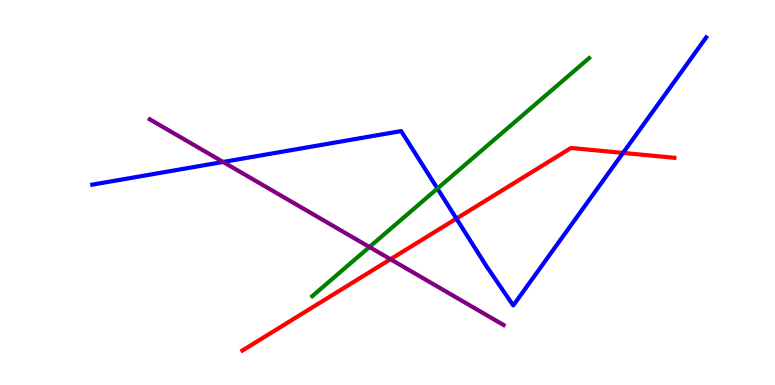[{'lines': ['blue', 'red'], 'intersections': [{'x': 5.89, 'y': 4.32}, {'x': 8.04, 'y': 6.03}]}, {'lines': ['green', 'red'], 'intersections': []}, {'lines': ['purple', 'red'], 'intersections': [{'x': 5.04, 'y': 3.27}]}, {'lines': ['blue', 'green'], 'intersections': [{'x': 5.64, 'y': 5.1}]}, {'lines': ['blue', 'purple'], 'intersections': [{'x': 2.88, 'y': 5.79}]}, {'lines': ['green', 'purple'], 'intersections': [{'x': 4.77, 'y': 3.58}]}]